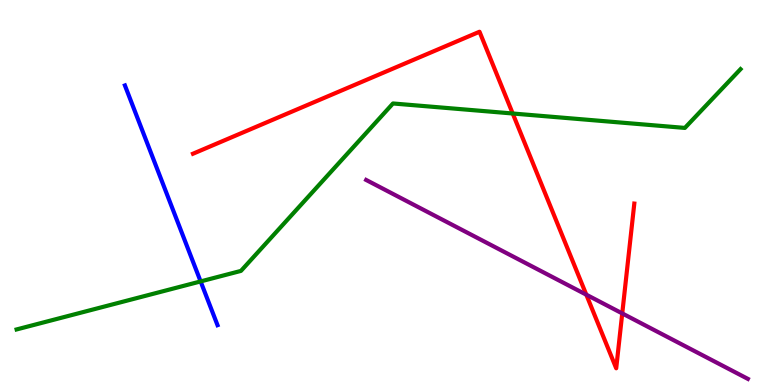[{'lines': ['blue', 'red'], 'intersections': []}, {'lines': ['green', 'red'], 'intersections': [{'x': 6.62, 'y': 7.05}]}, {'lines': ['purple', 'red'], 'intersections': [{'x': 7.57, 'y': 2.35}, {'x': 8.03, 'y': 1.86}]}, {'lines': ['blue', 'green'], 'intersections': [{'x': 2.59, 'y': 2.69}]}, {'lines': ['blue', 'purple'], 'intersections': []}, {'lines': ['green', 'purple'], 'intersections': []}]